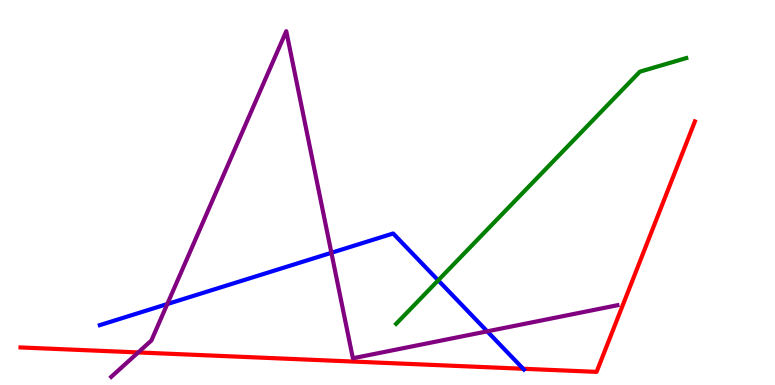[{'lines': ['blue', 'red'], 'intersections': [{'x': 6.75, 'y': 0.422}]}, {'lines': ['green', 'red'], 'intersections': []}, {'lines': ['purple', 'red'], 'intersections': [{'x': 1.78, 'y': 0.846}]}, {'lines': ['blue', 'green'], 'intersections': [{'x': 5.65, 'y': 2.72}]}, {'lines': ['blue', 'purple'], 'intersections': [{'x': 2.16, 'y': 2.1}, {'x': 4.28, 'y': 3.43}, {'x': 6.29, 'y': 1.39}]}, {'lines': ['green', 'purple'], 'intersections': []}]